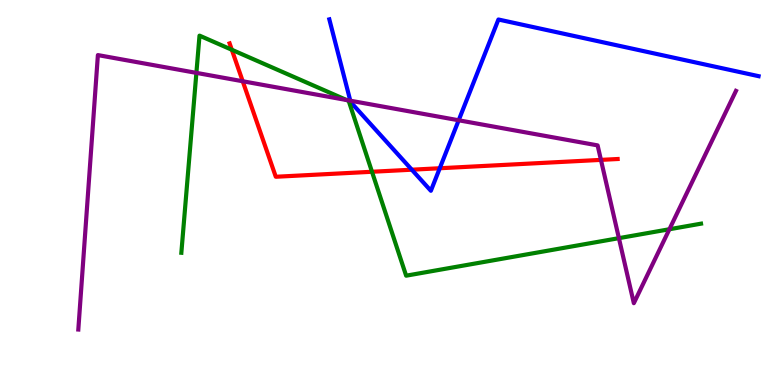[{'lines': ['blue', 'red'], 'intersections': [{'x': 5.31, 'y': 5.59}, {'x': 5.67, 'y': 5.63}]}, {'lines': ['green', 'red'], 'intersections': [{'x': 2.99, 'y': 8.71}, {'x': 4.8, 'y': 5.54}]}, {'lines': ['purple', 'red'], 'intersections': [{'x': 3.13, 'y': 7.89}, {'x': 7.75, 'y': 5.85}]}, {'lines': ['blue', 'green'], 'intersections': []}, {'lines': ['blue', 'purple'], 'intersections': [{'x': 4.52, 'y': 7.38}, {'x': 5.92, 'y': 6.88}]}, {'lines': ['green', 'purple'], 'intersections': [{'x': 2.53, 'y': 8.11}, {'x': 4.47, 'y': 7.4}, {'x': 7.99, 'y': 3.81}, {'x': 8.64, 'y': 4.05}]}]